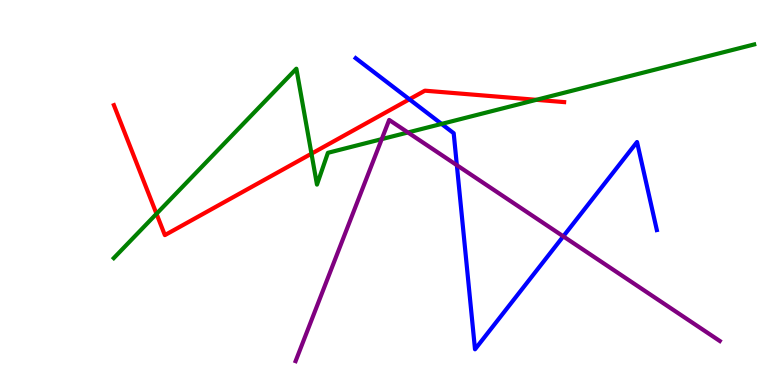[{'lines': ['blue', 'red'], 'intersections': [{'x': 5.28, 'y': 7.42}]}, {'lines': ['green', 'red'], 'intersections': [{'x': 2.02, 'y': 4.45}, {'x': 4.02, 'y': 6.01}, {'x': 6.92, 'y': 7.41}]}, {'lines': ['purple', 'red'], 'intersections': []}, {'lines': ['blue', 'green'], 'intersections': [{'x': 5.7, 'y': 6.78}]}, {'lines': ['blue', 'purple'], 'intersections': [{'x': 5.89, 'y': 5.71}, {'x': 7.27, 'y': 3.86}]}, {'lines': ['green', 'purple'], 'intersections': [{'x': 4.93, 'y': 6.39}, {'x': 5.26, 'y': 6.56}]}]